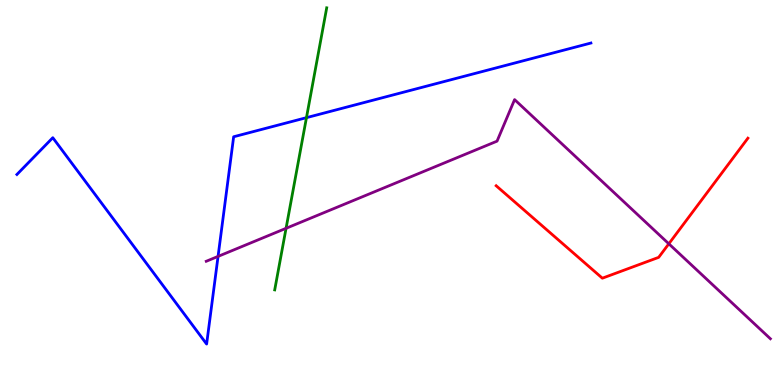[{'lines': ['blue', 'red'], 'intersections': []}, {'lines': ['green', 'red'], 'intersections': []}, {'lines': ['purple', 'red'], 'intersections': [{'x': 8.63, 'y': 3.67}]}, {'lines': ['blue', 'green'], 'intersections': [{'x': 3.95, 'y': 6.94}]}, {'lines': ['blue', 'purple'], 'intersections': [{'x': 2.81, 'y': 3.34}]}, {'lines': ['green', 'purple'], 'intersections': [{'x': 3.69, 'y': 4.07}]}]